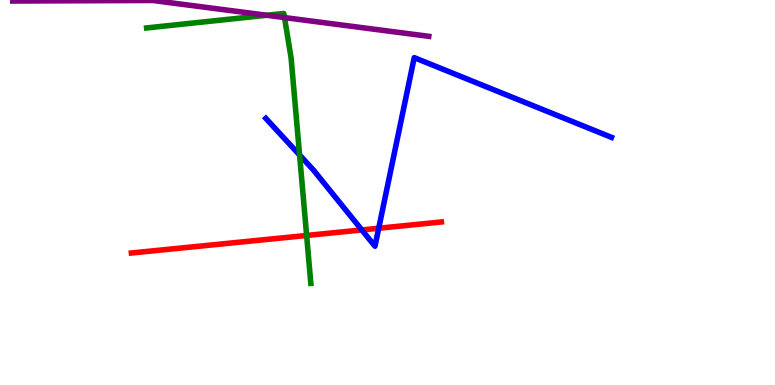[{'lines': ['blue', 'red'], 'intersections': [{'x': 4.67, 'y': 4.03}, {'x': 4.89, 'y': 4.07}]}, {'lines': ['green', 'red'], 'intersections': [{'x': 3.96, 'y': 3.88}]}, {'lines': ['purple', 'red'], 'intersections': []}, {'lines': ['blue', 'green'], 'intersections': [{'x': 3.87, 'y': 5.97}]}, {'lines': ['blue', 'purple'], 'intersections': []}, {'lines': ['green', 'purple'], 'intersections': [{'x': 3.44, 'y': 9.6}, {'x': 3.67, 'y': 9.54}]}]